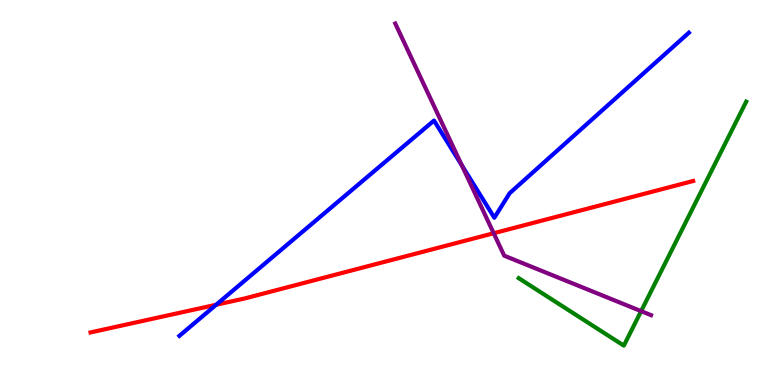[{'lines': ['blue', 'red'], 'intersections': [{'x': 2.79, 'y': 2.08}]}, {'lines': ['green', 'red'], 'intersections': []}, {'lines': ['purple', 'red'], 'intersections': [{'x': 6.37, 'y': 3.94}]}, {'lines': ['blue', 'green'], 'intersections': []}, {'lines': ['blue', 'purple'], 'intersections': [{'x': 5.96, 'y': 5.7}]}, {'lines': ['green', 'purple'], 'intersections': [{'x': 8.27, 'y': 1.92}]}]